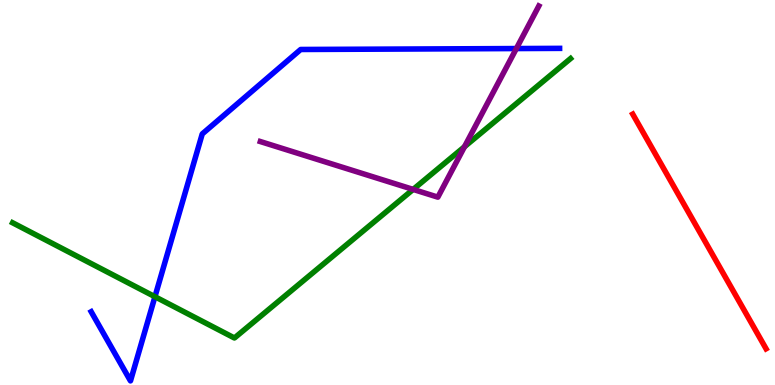[{'lines': ['blue', 'red'], 'intersections': []}, {'lines': ['green', 'red'], 'intersections': []}, {'lines': ['purple', 'red'], 'intersections': []}, {'lines': ['blue', 'green'], 'intersections': [{'x': 2.0, 'y': 2.29}]}, {'lines': ['blue', 'purple'], 'intersections': [{'x': 6.66, 'y': 8.74}]}, {'lines': ['green', 'purple'], 'intersections': [{'x': 5.33, 'y': 5.08}, {'x': 5.99, 'y': 6.19}]}]